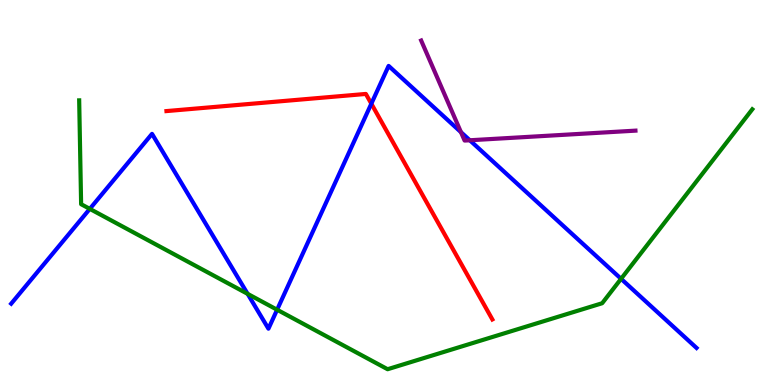[{'lines': ['blue', 'red'], 'intersections': [{'x': 4.79, 'y': 7.31}]}, {'lines': ['green', 'red'], 'intersections': []}, {'lines': ['purple', 'red'], 'intersections': []}, {'lines': ['blue', 'green'], 'intersections': [{'x': 1.16, 'y': 4.57}, {'x': 3.2, 'y': 2.37}, {'x': 3.58, 'y': 1.96}, {'x': 8.01, 'y': 2.76}]}, {'lines': ['blue', 'purple'], 'intersections': [{'x': 5.95, 'y': 6.57}, {'x': 6.06, 'y': 6.36}]}, {'lines': ['green', 'purple'], 'intersections': []}]